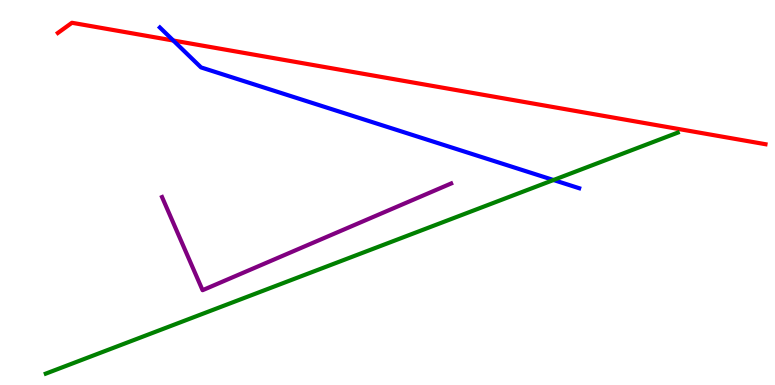[{'lines': ['blue', 'red'], 'intersections': [{'x': 2.24, 'y': 8.95}]}, {'lines': ['green', 'red'], 'intersections': []}, {'lines': ['purple', 'red'], 'intersections': []}, {'lines': ['blue', 'green'], 'intersections': [{'x': 7.14, 'y': 5.32}]}, {'lines': ['blue', 'purple'], 'intersections': []}, {'lines': ['green', 'purple'], 'intersections': []}]